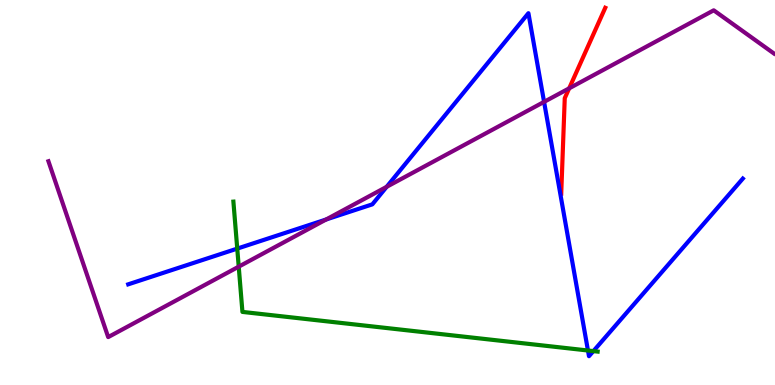[{'lines': ['blue', 'red'], 'intersections': []}, {'lines': ['green', 'red'], 'intersections': []}, {'lines': ['purple', 'red'], 'intersections': [{'x': 7.34, 'y': 7.71}]}, {'lines': ['blue', 'green'], 'intersections': [{'x': 3.06, 'y': 3.54}, {'x': 7.59, 'y': 0.896}, {'x': 7.66, 'y': 0.88}]}, {'lines': ['blue', 'purple'], 'intersections': [{'x': 4.21, 'y': 4.3}, {'x': 4.99, 'y': 5.15}, {'x': 7.02, 'y': 7.35}]}, {'lines': ['green', 'purple'], 'intersections': [{'x': 3.08, 'y': 3.07}]}]